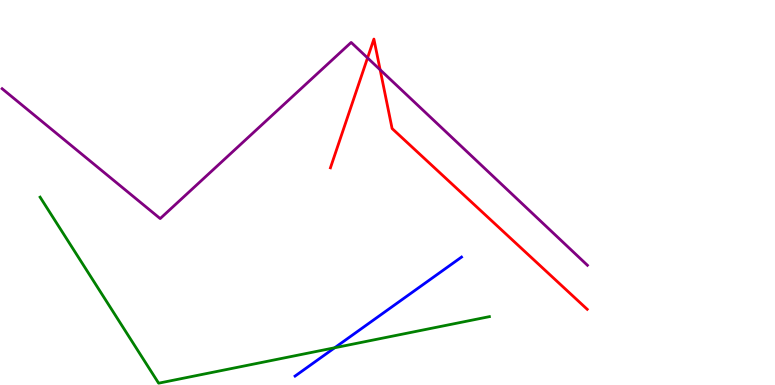[{'lines': ['blue', 'red'], 'intersections': []}, {'lines': ['green', 'red'], 'intersections': []}, {'lines': ['purple', 'red'], 'intersections': [{'x': 4.74, 'y': 8.5}, {'x': 4.91, 'y': 8.19}]}, {'lines': ['blue', 'green'], 'intersections': [{'x': 4.32, 'y': 0.967}]}, {'lines': ['blue', 'purple'], 'intersections': []}, {'lines': ['green', 'purple'], 'intersections': []}]